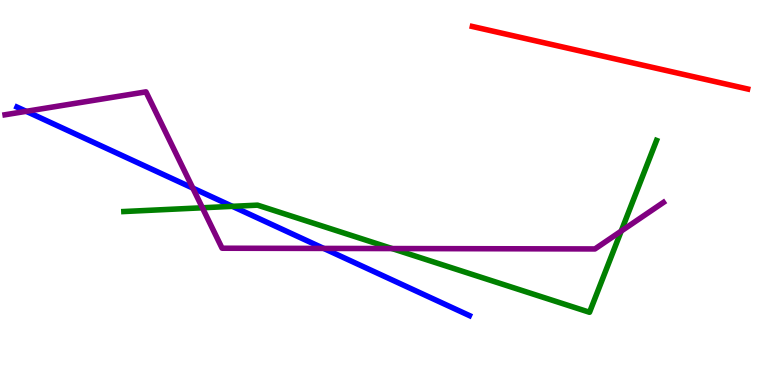[{'lines': ['blue', 'red'], 'intersections': []}, {'lines': ['green', 'red'], 'intersections': []}, {'lines': ['purple', 'red'], 'intersections': []}, {'lines': ['blue', 'green'], 'intersections': [{'x': 3.0, 'y': 4.64}]}, {'lines': ['blue', 'purple'], 'intersections': [{'x': 0.338, 'y': 7.11}, {'x': 2.49, 'y': 5.11}, {'x': 4.18, 'y': 3.55}]}, {'lines': ['green', 'purple'], 'intersections': [{'x': 2.61, 'y': 4.6}, {'x': 5.06, 'y': 3.54}, {'x': 8.02, 'y': 4.0}]}]